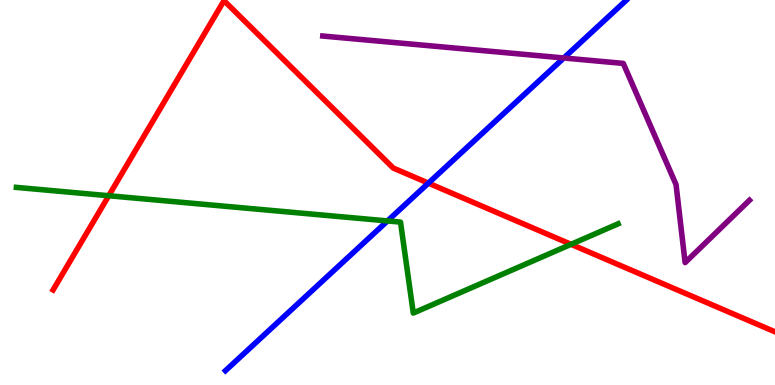[{'lines': ['blue', 'red'], 'intersections': [{'x': 5.53, 'y': 5.24}]}, {'lines': ['green', 'red'], 'intersections': [{'x': 1.4, 'y': 4.92}, {'x': 7.37, 'y': 3.65}]}, {'lines': ['purple', 'red'], 'intersections': []}, {'lines': ['blue', 'green'], 'intersections': [{'x': 5.0, 'y': 4.26}]}, {'lines': ['blue', 'purple'], 'intersections': [{'x': 7.27, 'y': 8.49}]}, {'lines': ['green', 'purple'], 'intersections': []}]